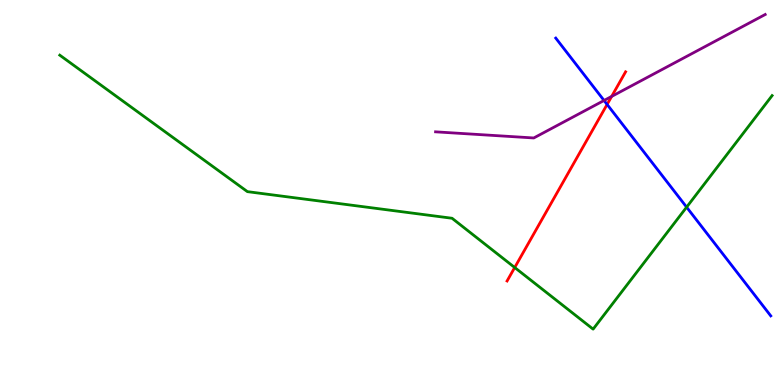[{'lines': ['blue', 'red'], 'intersections': [{'x': 7.83, 'y': 7.29}]}, {'lines': ['green', 'red'], 'intersections': [{'x': 6.64, 'y': 3.05}]}, {'lines': ['purple', 'red'], 'intersections': [{'x': 7.89, 'y': 7.5}]}, {'lines': ['blue', 'green'], 'intersections': [{'x': 8.86, 'y': 4.62}]}, {'lines': ['blue', 'purple'], 'intersections': [{'x': 7.79, 'y': 7.39}]}, {'lines': ['green', 'purple'], 'intersections': []}]